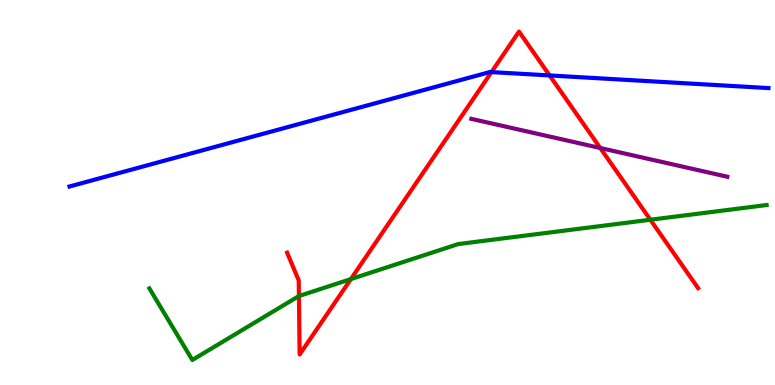[{'lines': ['blue', 'red'], 'intersections': [{'x': 6.34, 'y': 8.13}, {'x': 7.09, 'y': 8.04}]}, {'lines': ['green', 'red'], 'intersections': [{'x': 3.86, 'y': 2.31}, {'x': 4.53, 'y': 2.75}, {'x': 8.39, 'y': 4.29}]}, {'lines': ['purple', 'red'], 'intersections': [{'x': 7.75, 'y': 6.16}]}, {'lines': ['blue', 'green'], 'intersections': []}, {'lines': ['blue', 'purple'], 'intersections': []}, {'lines': ['green', 'purple'], 'intersections': []}]